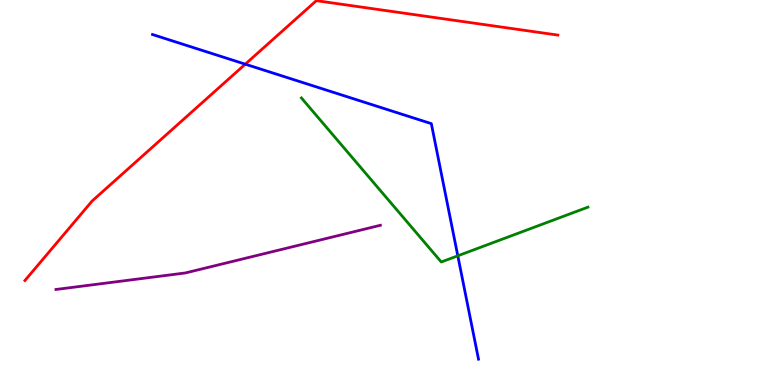[{'lines': ['blue', 'red'], 'intersections': [{'x': 3.16, 'y': 8.33}]}, {'lines': ['green', 'red'], 'intersections': []}, {'lines': ['purple', 'red'], 'intersections': []}, {'lines': ['blue', 'green'], 'intersections': [{'x': 5.91, 'y': 3.36}]}, {'lines': ['blue', 'purple'], 'intersections': []}, {'lines': ['green', 'purple'], 'intersections': []}]